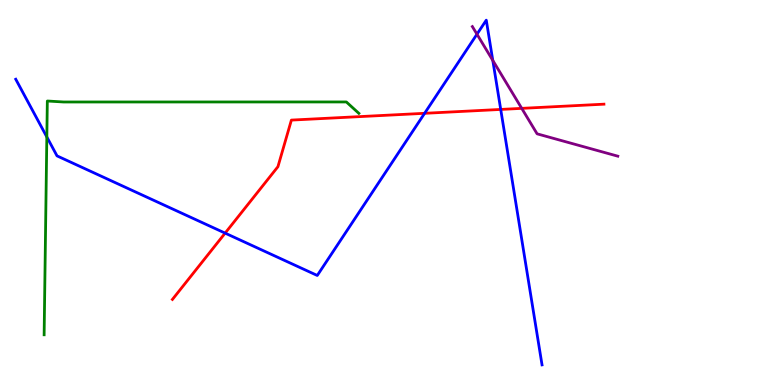[{'lines': ['blue', 'red'], 'intersections': [{'x': 2.9, 'y': 3.94}, {'x': 5.48, 'y': 7.06}, {'x': 6.46, 'y': 7.16}]}, {'lines': ['green', 'red'], 'intersections': []}, {'lines': ['purple', 'red'], 'intersections': [{'x': 6.73, 'y': 7.19}]}, {'lines': ['blue', 'green'], 'intersections': [{'x': 0.604, 'y': 6.44}]}, {'lines': ['blue', 'purple'], 'intersections': [{'x': 6.15, 'y': 9.11}, {'x': 6.36, 'y': 8.43}]}, {'lines': ['green', 'purple'], 'intersections': []}]